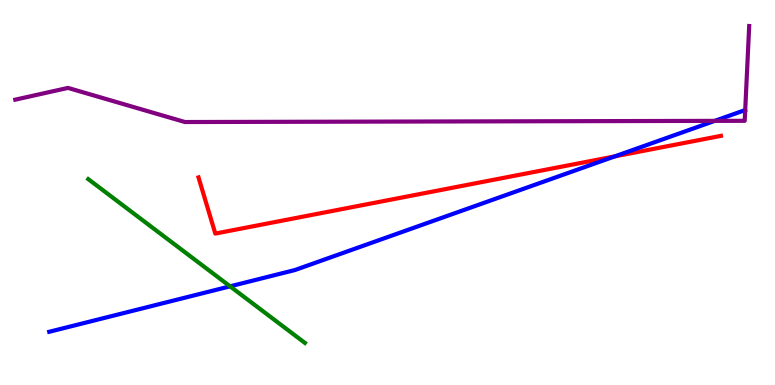[{'lines': ['blue', 'red'], 'intersections': [{'x': 7.93, 'y': 5.94}]}, {'lines': ['green', 'red'], 'intersections': []}, {'lines': ['purple', 'red'], 'intersections': []}, {'lines': ['blue', 'green'], 'intersections': [{'x': 2.97, 'y': 2.56}]}, {'lines': ['blue', 'purple'], 'intersections': [{'x': 9.22, 'y': 6.86}]}, {'lines': ['green', 'purple'], 'intersections': []}]